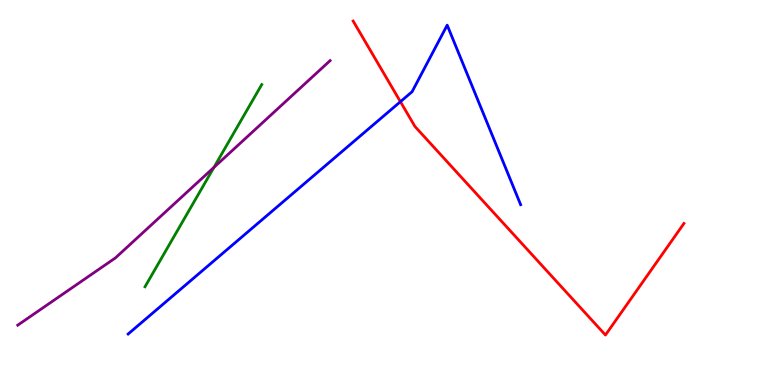[{'lines': ['blue', 'red'], 'intersections': [{'x': 5.17, 'y': 7.36}]}, {'lines': ['green', 'red'], 'intersections': []}, {'lines': ['purple', 'red'], 'intersections': []}, {'lines': ['blue', 'green'], 'intersections': []}, {'lines': ['blue', 'purple'], 'intersections': []}, {'lines': ['green', 'purple'], 'intersections': [{'x': 2.76, 'y': 5.65}]}]